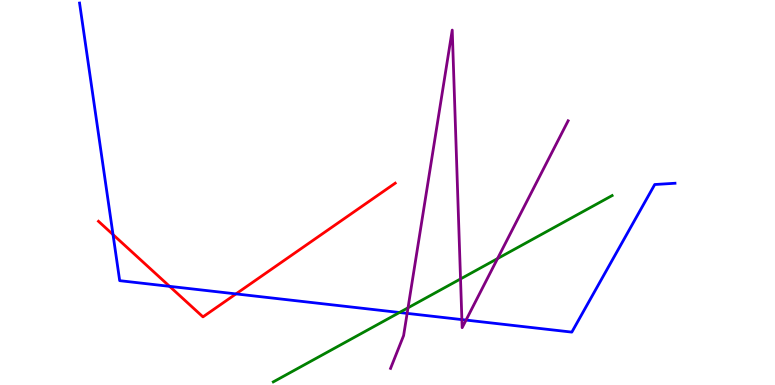[{'lines': ['blue', 'red'], 'intersections': [{'x': 1.46, 'y': 3.91}, {'x': 2.19, 'y': 2.56}, {'x': 3.05, 'y': 2.37}]}, {'lines': ['green', 'red'], 'intersections': []}, {'lines': ['purple', 'red'], 'intersections': []}, {'lines': ['blue', 'green'], 'intersections': [{'x': 5.15, 'y': 1.88}]}, {'lines': ['blue', 'purple'], 'intersections': [{'x': 5.25, 'y': 1.86}, {'x': 5.96, 'y': 1.7}, {'x': 6.01, 'y': 1.69}]}, {'lines': ['green', 'purple'], 'intersections': [{'x': 5.26, 'y': 2.01}, {'x': 5.94, 'y': 2.76}, {'x': 6.42, 'y': 3.28}]}]